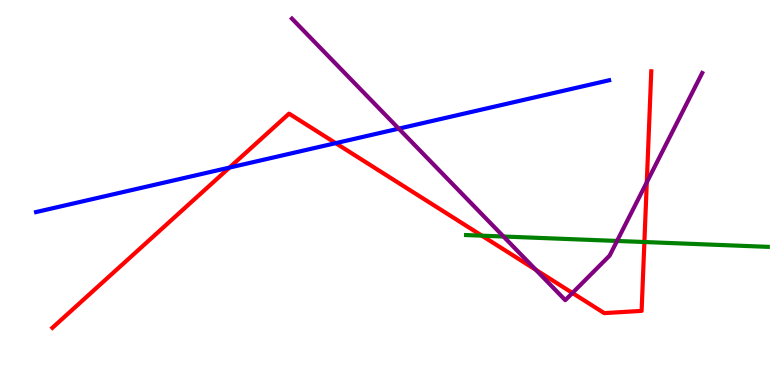[{'lines': ['blue', 'red'], 'intersections': [{'x': 2.96, 'y': 5.65}, {'x': 4.33, 'y': 6.28}]}, {'lines': ['green', 'red'], 'intersections': [{'x': 6.22, 'y': 3.88}, {'x': 8.31, 'y': 3.71}]}, {'lines': ['purple', 'red'], 'intersections': [{'x': 6.91, 'y': 2.99}, {'x': 7.39, 'y': 2.39}, {'x': 8.35, 'y': 5.27}]}, {'lines': ['blue', 'green'], 'intersections': []}, {'lines': ['blue', 'purple'], 'intersections': [{'x': 5.15, 'y': 6.66}]}, {'lines': ['green', 'purple'], 'intersections': [{'x': 6.5, 'y': 3.86}, {'x': 7.96, 'y': 3.74}]}]